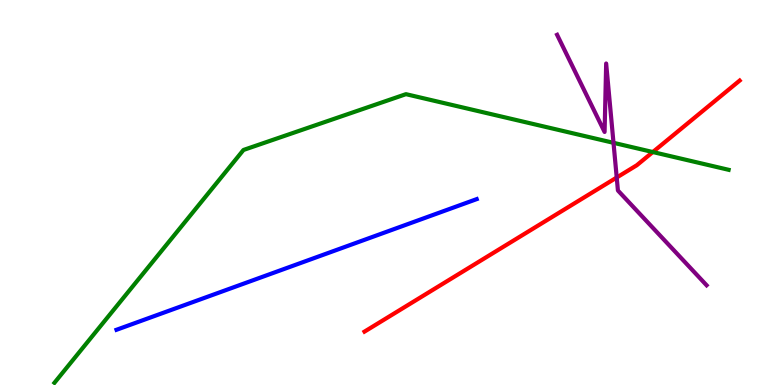[{'lines': ['blue', 'red'], 'intersections': []}, {'lines': ['green', 'red'], 'intersections': [{'x': 8.42, 'y': 6.05}]}, {'lines': ['purple', 'red'], 'intersections': [{'x': 7.96, 'y': 5.39}]}, {'lines': ['blue', 'green'], 'intersections': []}, {'lines': ['blue', 'purple'], 'intersections': []}, {'lines': ['green', 'purple'], 'intersections': [{'x': 7.92, 'y': 6.29}]}]